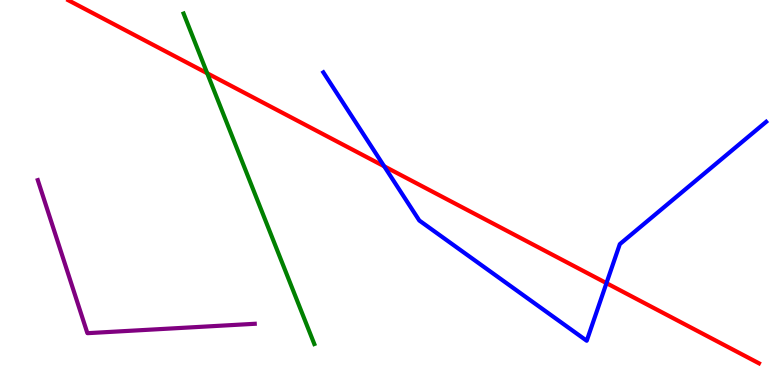[{'lines': ['blue', 'red'], 'intersections': [{'x': 4.96, 'y': 5.68}, {'x': 7.83, 'y': 2.65}]}, {'lines': ['green', 'red'], 'intersections': [{'x': 2.67, 'y': 8.1}]}, {'lines': ['purple', 'red'], 'intersections': []}, {'lines': ['blue', 'green'], 'intersections': []}, {'lines': ['blue', 'purple'], 'intersections': []}, {'lines': ['green', 'purple'], 'intersections': []}]